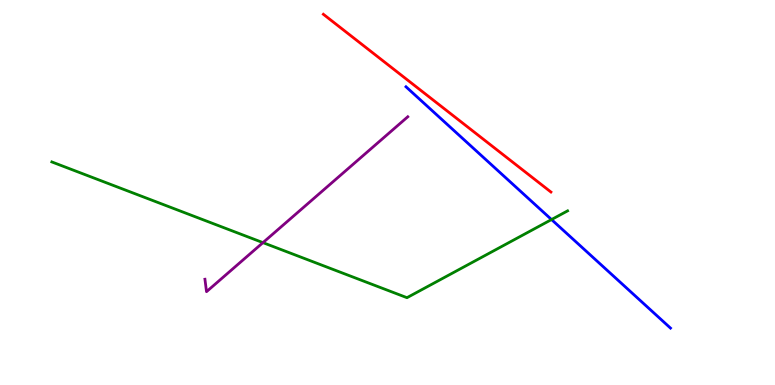[{'lines': ['blue', 'red'], 'intersections': []}, {'lines': ['green', 'red'], 'intersections': []}, {'lines': ['purple', 'red'], 'intersections': []}, {'lines': ['blue', 'green'], 'intersections': [{'x': 7.12, 'y': 4.3}]}, {'lines': ['blue', 'purple'], 'intersections': []}, {'lines': ['green', 'purple'], 'intersections': [{'x': 3.39, 'y': 3.7}]}]